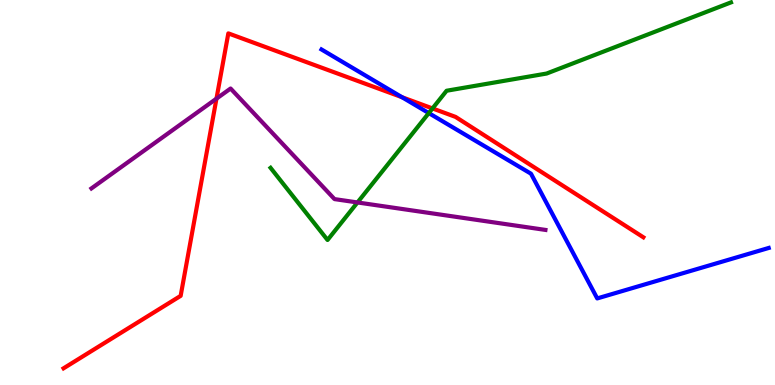[{'lines': ['blue', 'red'], 'intersections': [{'x': 5.19, 'y': 7.47}]}, {'lines': ['green', 'red'], 'intersections': [{'x': 5.58, 'y': 7.18}]}, {'lines': ['purple', 'red'], 'intersections': [{'x': 2.79, 'y': 7.44}]}, {'lines': ['blue', 'green'], 'intersections': [{'x': 5.53, 'y': 7.06}]}, {'lines': ['blue', 'purple'], 'intersections': []}, {'lines': ['green', 'purple'], 'intersections': [{'x': 4.61, 'y': 4.74}]}]